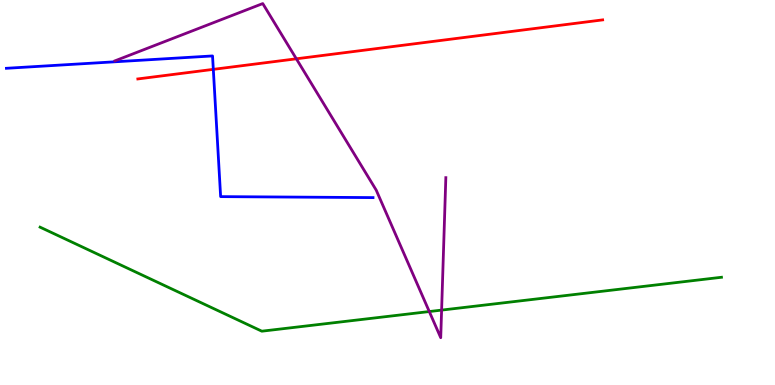[{'lines': ['blue', 'red'], 'intersections': [{'x': 2.75, 'y': 8.2}]}, {'lines': ['green', 'red'], 'intersections': []}, {'lines': ['purple', 'red'], 'intersections': [{'x': 3.82, 'y': 8.47}]}, {'lines': ['blue', 'green'], 'intersections': []}, {'lines': ['blue', 'purple'], 'intersections': []}, {'lines': ['green', 'purple'], 'intersections': [{'x': 5.54, 'y': 1.91}, {'x': 5.7, 'y': 1.95}]}]